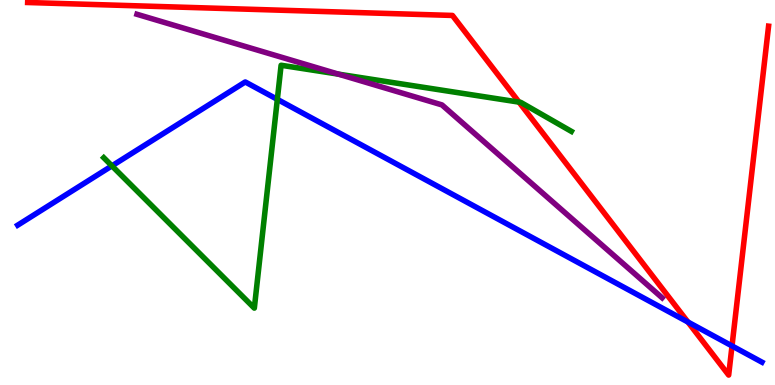[{'lines': ['blue', 'red'], 'intersections': [{'x': 8.88, 'y': 1.64}, {'x': 9.45, 'y': 1.01}]}, {'lines': ['green', 'red'], 'intersections': [{'x': 6.7, 'y': 7.35}]}, {'lines': ['purple', 'red'], 'intersections': []}, {'lines': ['blue', 'green'], 'intersections': [{'x': 1.44, 'y': 5.69}, {'x': 3.58, 'y': 7.42}]}, {'lines': ['blue', 'purple'], 'intersections': []}, {'lines': ['green', 'purple'], 'intersections': [{'x': 4.37, 'y': 8.07}]}]